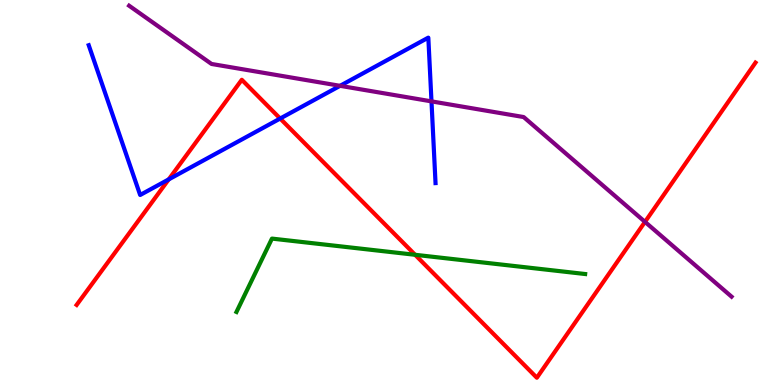[{'lines': ['blue', 'red'], 'intersections': [{'x': 2.18, 'y': 5.34}, {'x': 3.62, 'y': 6.92}]}, {'lines': ['green', 'red'], 'intersections': [{'x': 5.36, 'y': 3.38}]}, {'lines': ['purple', 'red'], 'intersections': [{'x': 8.32, 'y': 4.24}]}, {'lines': ['blue', 'green'], 'intersections': []}, {'lines': ['blue', 'purple'], 'intersections': [{'x': 4.39, 'y': 7.77}, {'x': 5.57, 'y': 7.37}]}, {'lines': ['green', 'purple'], 'intersections': []}]